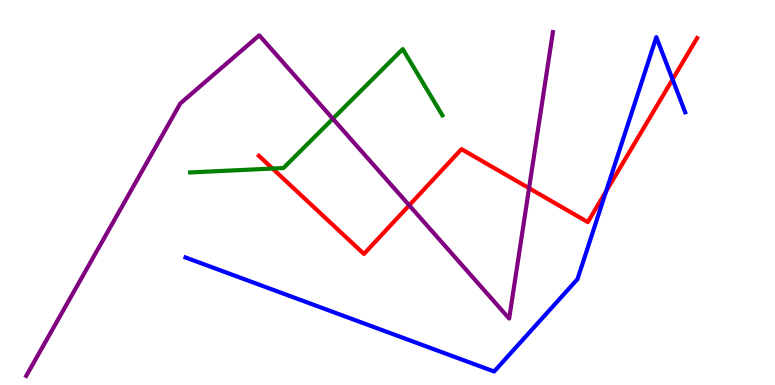[{'lines': ['blue', 'red'], 'intersections': [{'x': 7.82, 'y': 5.03}, {'x': 8.68, 'y': 7.94}]}, {'lines': ['green', 'red'], 'intersections': [{'x': 3.52, 'y': 5.62}]}, {'lines': ['purple', 'red'], 'intersections': [{'x': 5.28, 'y': 4.67}, {'x': 6.83, 'y': 5.11}]}, {'lines': ['blue', 'green'], 'intersections': []}, {'lines': ['blue', 'purple'], 'intersections': []}, {'lines': ['green', 'purple'], 'intersections': [{'x': 4.29, 'y': 6.92}]}]